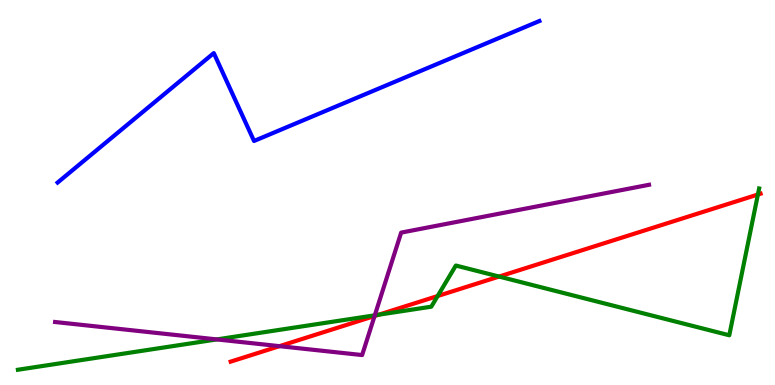[{'lines': ['blue', 'red'], 'intersections': []}, {'lines': ['green', 'red'], 'intersections': [{'x': 4.89, 'y': 1.83}, {'x': 5.65, 'y': 2.31}, {'x': 6.44, 'y': 2.82}, {'x': 9.78, 'y': 4.95}]}, {'lines': ['purple', 'red'], 'intersections': [{'x': 3.61, 'y': 1.01}, {'x': 4.83, 'y': 1.79}]}, {'lines': ['blue', 'green'], 'intersections': []}, {'lines': ['blue', 'purple'], 'intersections': []}, {'lines': ['green', 'purple'], 'intersections': [{'x': 2.8, 'y': 1.18}, {'x': 4.84, 'y': 1.81}]}]